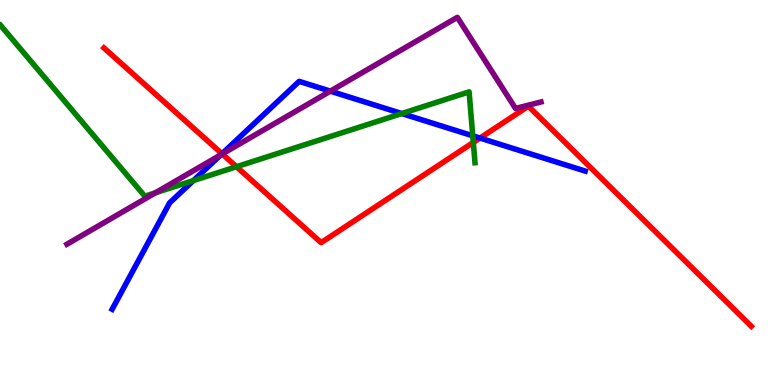[{'lines': ['blue', 'red'], 'intersections': [{'x': 2.86, 'y': 6.01}, {'x': 6.19, 'y': 6.41}]}, {'lines': ['green', 'red'], 'intersections': [{'x': 3.05, 'y': 5.67}, {'x': 6.11, 'y': 6.3}]}, {'lines': ['purple', 'red'], 'intersections': [{'x': 2.87, 'y': 6.0}]}, {'lines': ['blue', 'green'], 'intersections': [{'x': 2.5, 'y': 5.31}, {'x': 5.18, 'y': 7.05}, {'x': 6.1, 'y': 6.47}]}, {'lines': ['blue', 'purple'], 'intersections': [{'x': 2.85, 'y': 5.98}, {'x': 4.26, 'y': 7.63}]}, {'lines': ['green', 'purple'], 'intersections': [{'x': 2.01, 'y': 4.99}]}]